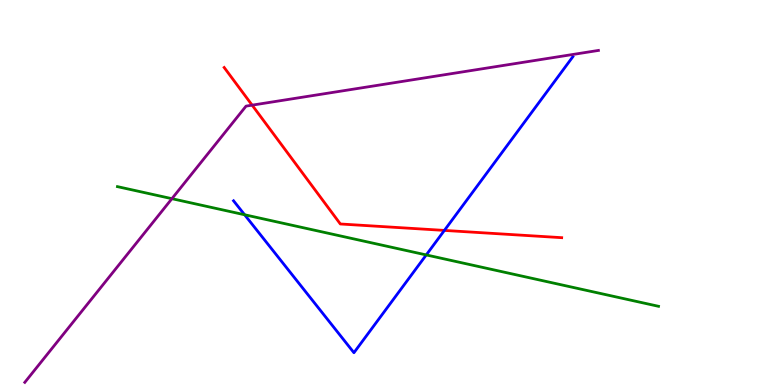[{'lines': ['blue', 'red'], 'intersections': [{'x': 5.73, 'y': 4.02}]}, {'lines': ['green', 'red'], 'intersections': []}, {'lines': ['purple', 'red'], 'intersections': [{'x': 3.25, 'y': 7.27}]}, {'lines': ['blue', 'green'], 'intersections': [{'x': 3.16, 'y': 4.42}, {'x': 5.5, 'y': 3.38}]}, {'lines': ['blue', 'purple'], 'intersections': []}, {'lines': ['green', 'purple'], 'intersections': [{'x': 2.22, 'y': 4.84}]}]